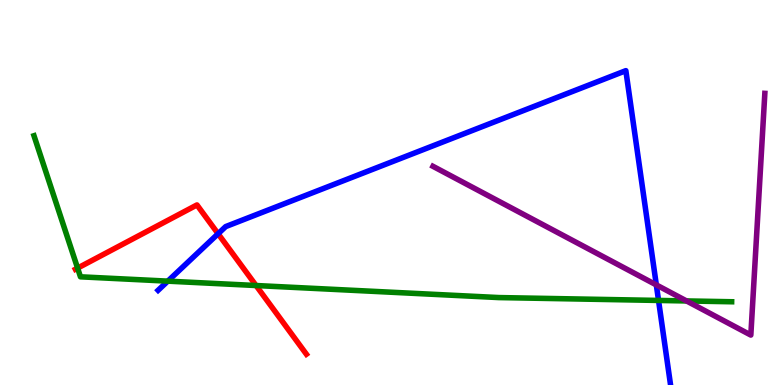[{'lines': ['blue', 'red'], 'intersections': [{'x': 2.81, 'y': 3.93}]}, {'lines': ['green', 'red'], 'intersections': [{'x': 1.0, 'y': 3.04}, {'x': 3.3, 'y': 2.58}]}, {'lines': ['purple', 'red'], 'intersections': []}, {'lines': ['blue', 'green'], 'intersections': [{'x': 2.17, 'y': 2.7}, {'x': 8.5, 'y': 2.2}]}, {'lines': ['blue', 'purple'], 'intersections': [{'x': 8.47, 'y': 2.6}]}, {'lines': ['green', 'purple'], 'intersections': [{'x': 8.86, 'y': 2.18}]}]